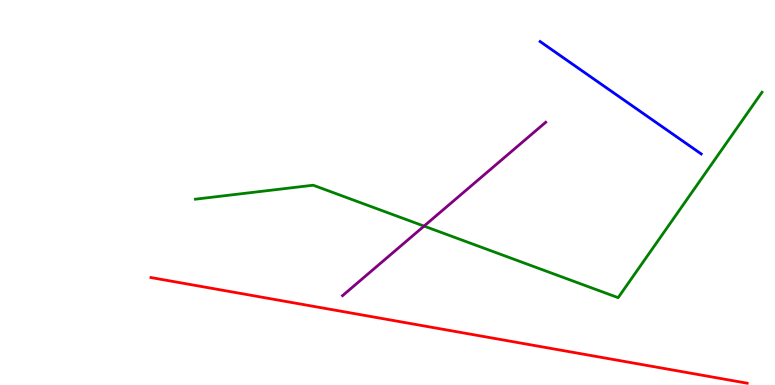[{'lines': ['blue', 'red'], 'intersections': []}, {'lines': ['green', 'red'], 'intersections': []}, {'lines': ['purple', 'red'], 'intersections': []}, {'lines': ['blue', 'green'], 'intersections': []}, {'lines': ['blue', 'purple'], 'intersections': []}, {'lines': ['green', 'purple'], 'intersections': [{'x': 5.47, 'y': 4.13}]}]